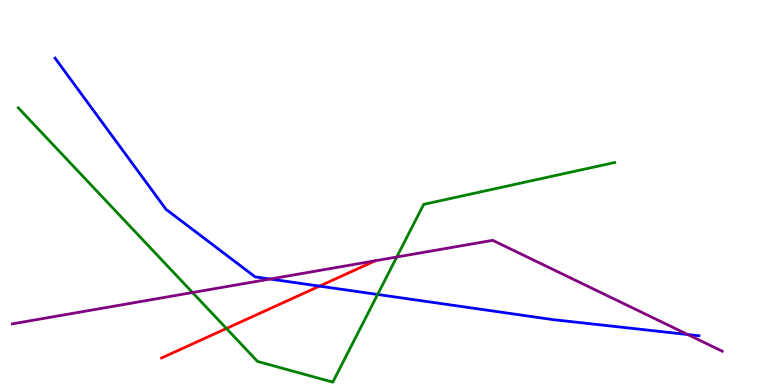[{'lines': ['blue', 'red'], 'intersections': [{'x': 4.12, 'y': 2.57}]}, {'lines': ['green', 'red'], 'intersections': [{'x': 2.92, 'y': 1.47}]}, {'lines': ['purple', 'red'], 'intersections': [{'x': 4.84, 'y': 3.23}]}, {'lines': ['blue', 'green'], 'intersections': [{'x': 4.87, 'y': 2.35}]}, {'lines': ['blue', 'purple'], 'intersections': [{'x': 3.49, 'y': 2.75}, {'x': 8.87, 'y': 1.31}]}, {'lines': ['green', 'purple'], 'intersections': [{'x': 2.48, 'y': 2.4}, {'x': 5.12, 'y': 3.32}]}]